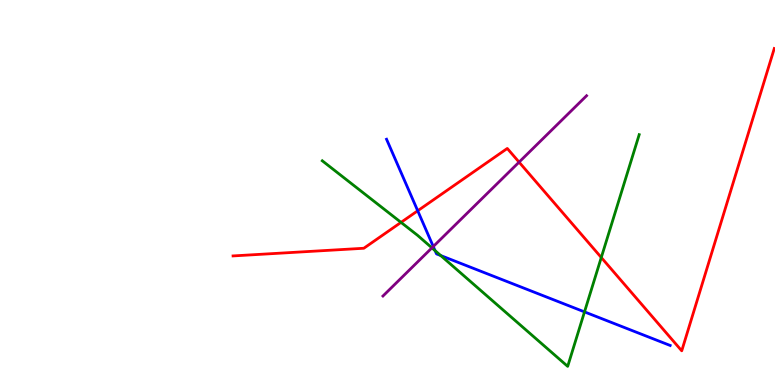[{'lines': ['blue', 'red'], 'intersections': [{'x': 5.39, 'y': 4.53}]}, {'lines': ['green', 'red'], 'intersections': [{'x': 5.17, 'y': 4.22}, {'x': 7.76, 'y': 3.31}]}, {'lines': ['purple', 'red'], 'intersections': [{'x': 6.7, 'y': 5.79}]}, {'lines': ['blue', 'green'], 'intersections': [{'x': 5.61, 'y': 3.49}, {'x': 5.69, 'y': 3.36}, {'x': 7.54, 'y': 1.9}]}, {'lines': ['blue', 'purple'], 'intersections': [{'x': 5.59, 'y': 3.6}]}, {'lines': ['green', 'purple'], 'intersections': [{'x': 5.57, 'y': 3.56}]}]